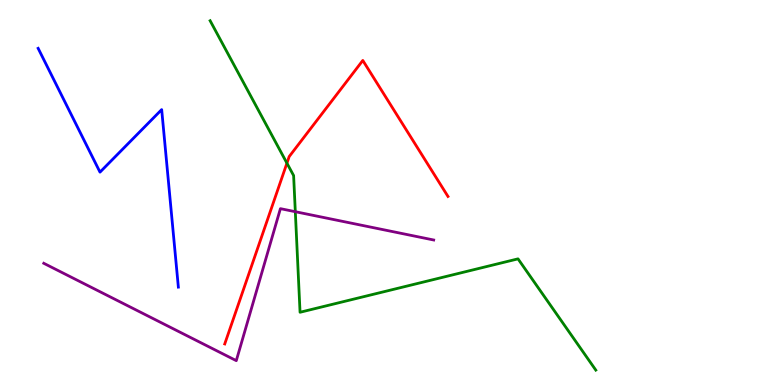[{'lines': ['blue', 'red'], 'intersections': []}, {'lines': ['green', 'red'], 'intersections': [{'x': 3.7, 'y': 5.76}]}, {'lines': ['purple', 'red'], 'intersections': []}, {'lines': ['blue', 'green'], 'intersections': []}, {'lines': ['blue', 'purple'], 'intersections': []}, {'lines': ['green', 'purple'], 'intersections': [{'x': 3.81, 'y': 4.5}]}]